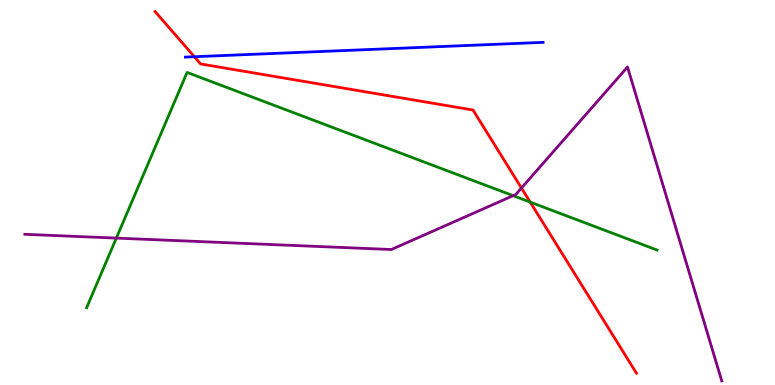[{'lines': ['blue', 'red'], 'intersections': [{'x': 2.51, 'y': 8.53}]}, {'lines': ['green', 'red'], 'intersections': [{'x': 6.84, 'y': 4.75}]}, {'lines': ['purple', 'red'], 'intersections': [{'x': 6.73, 'y': 5.12}]}, {'lines': ['blue', 'green'], 'intersections': []}, {'lines': ['blue', 'purple'], 'intersections': []}, {'lines': ['green', 'purple'], 'intersections': [{'x': 1.5, 'y': 3.82}, {'x': 6.62, 'y': 4.92}]}]